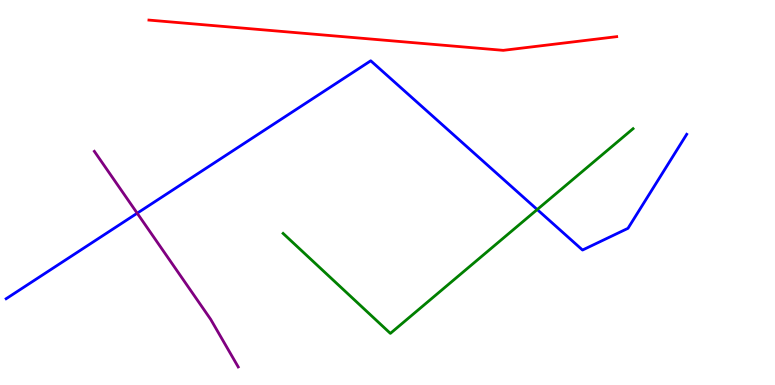[{'lines': ['blue', 'red'], 'intersections': []}, {'lines': ['green', 'red'], 'intersections': []}, {'lines': ['purple', 'red'], 'intersections': []}, {'lines': ['blue', 'green'], 'intersections': [{'x': 6.93, 'y': 4.56}]}, {'lines': ['blue', 'purple'], 'intersections': [{'x': 1.77, 'y': 4.46}]}, {'lines': ['green', 'purple'], 'intersections': []}]